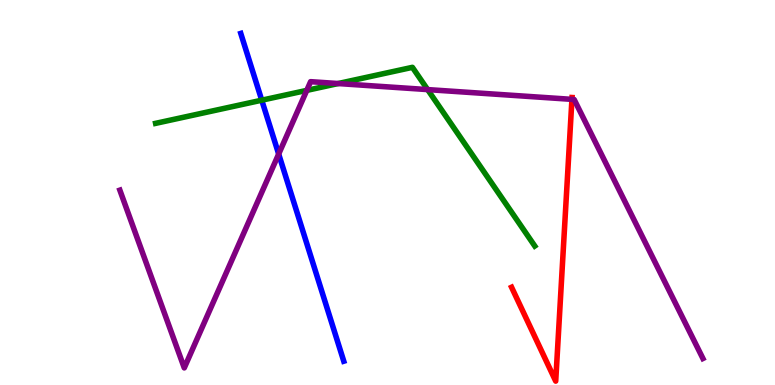[{'lines': ['blue', 'red'], 'intersections': []}, {'lines': ['green', 'red'], 'intersections': []}, {'lines': ['purple', 'red'], 'intersections': [{'x': 7.38, 'y': 7.42}]}, {'lines': ['blue', 'green'], 'intersections': [{'x': 3.38, 'y': 7.4}]}, {'lines': ['blue', 'purple'], 'intersections': [{'x': 3.6, 'y': 6.0}]}, {'lines': ['green', 'purple'], 'intersections': [{'x': 3.96, 'y': 7.65}, {'x': 4.36, 'y': 7.83}, {'x': 5.52, 'y': 7.67}]}]